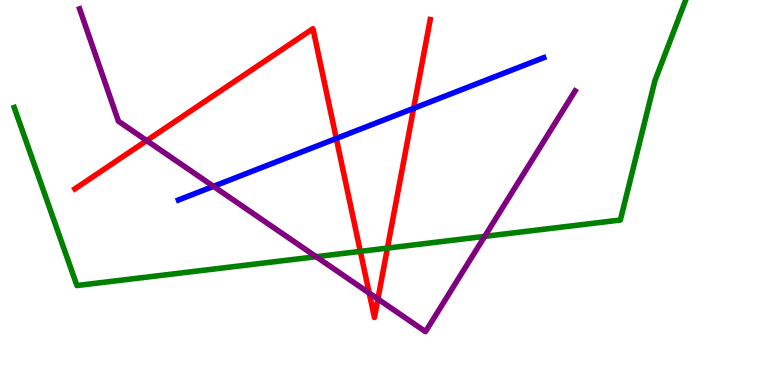[{'lines': ['blue', 'red'], 'intersections': [{'x': 4.34, 'y': 6.4}, {'x': 5.34, 'y': 7.19}]}, {'lines': ['green', 'red'], 'intersections': [{'x': 4.65, 'y': 3.47}, {'x': 5.0, 'y': 3.56}]}, {'lines': ['purple', 'red'], 'intersections': [{'x': 1.89, 'y': 6.35}, {'x': 4.76, 'y': 2.39}, {'x': 4.88, 'y': 2.23}]}, {'lines': ['blue', 'green'], 'intersections': []}, {'lines': ['blue', 'purple'], 'intersections': [{'x': 2.75, 'y': 5.16}]}, {'lines': ['green', 'purple'], 'intersections': [{'x': 4.08, 'y': 3.33}, {'x': 6.25, 'y': 3.86}]}]